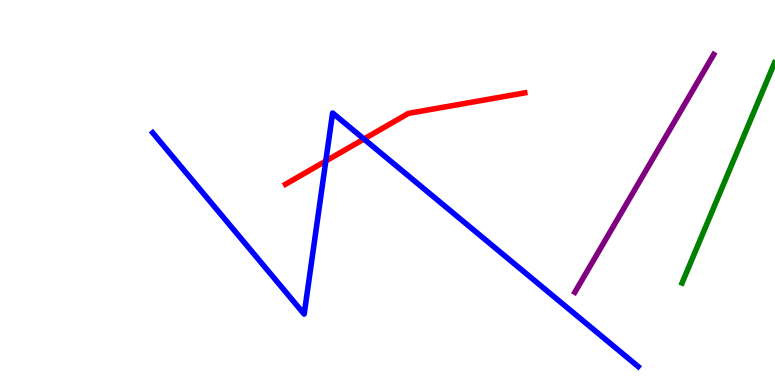[{'lines': ['blue', 'red'], 'intersections': [{'x': 4.2, 'y': 5.82}, {'x': 4.7, 'y': 6.39}]}, {'lines': ['green', 'red'], 'intersections': []}, {'lines': ['purple', 'red'], 'intersections': []}, {'lines': ['blue', 'green'], 'intersections': []}, {'lines': ['blue', 'purple'], 'intersections': []}, {'lines': ['green', 'purple'], 'intersections': []}]